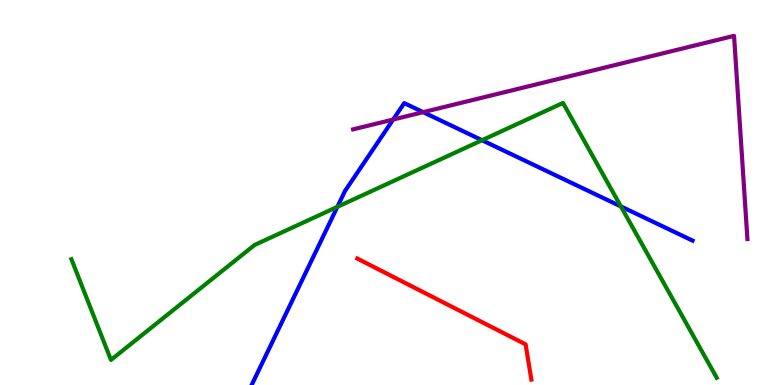[{'lines': ['blue', 'red'], 'intersections': []}, {'lines': ['green', 'red'], 'intersections': []}, {'lines': ['purple', 'red'], 'intersections': []}, {'lines': ['blue', 'green'], 'intersections': [{'x': 4.35, 'y': 4.63}, {'x': 6.22, 'y': 6.36}, {'x': 8.01, 'y': 4.64}]}, {'lines': ['blue', 'purple'], 'intersections': [{'x': 5.07, 'y': 6.9}, {'x': 5.46, 'y': 7.09}]}, {'lines': ['green', 'purple'], 'intersections': []}]